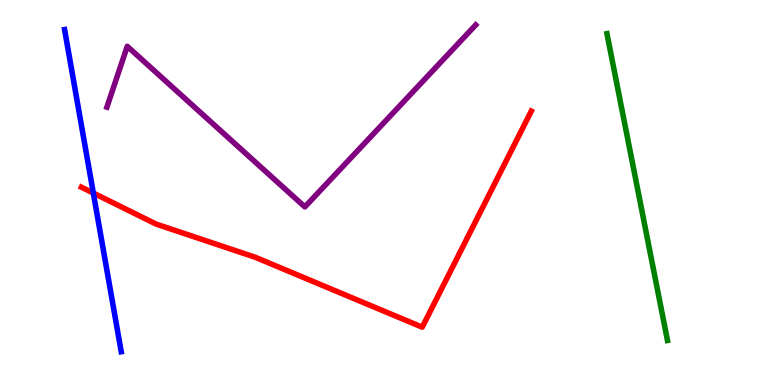[{'lines': ['blue', 'red'], 'intersections': [{'x': 1.2, 'y': 4.99}]}, {'lines': ['green', 'red'], 'intersections': []}, {'lines': ['purple', 'red'], 'intersections': []}, {'lines': ['blue', 'green'], 'intersections': []}, {'lines': ['blue', 'purple'], 'intersections': []}, {'lines': ['green', 'purple'], 'intersections': []}]